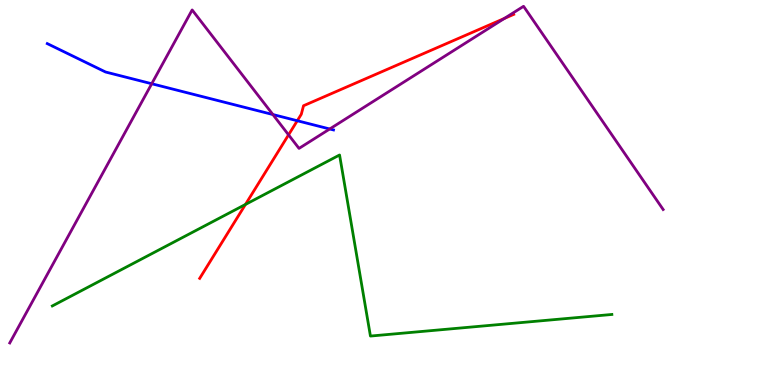[{'lines': ['blue', 'red'], 'intersections': [{'x': 3.84, 'y': 6.86}]}, {'lines': ['green', 'red'], 'intersections': [{'x': 3.17, 'y': 4.69}]}, {'lines': ['purple', 'red'], 'intersections': [{'x': 3.72, 'y': 6.5}, {'x': 6.51, 'y': 9.52}]}, {'lines': ['blue', 'green'], 'intersections': []}, {'lines': ['blue', 'purple'], 'intersections': [{'x': 1.96, 'y': 7.82}, {'x': 3.52, 'y': 7.03}, {'x': 4.25, 'y': 6.65}]}, {'lines': ['green', 'purple'], 'intersections': []}]